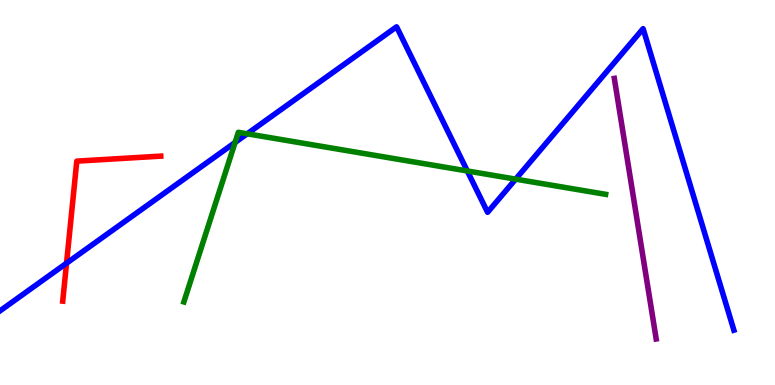[{'lines': ['blue', 'red'], 'intersections': [{'x': 0.859, 'y': 3.16}]}, {'lines': ['green', 'red'], 'intersections': []}, {'lines': ['purple', 'red'], 'intersections': []}, {'lines': ['blue', 'green'], 'intersections': [{'x': 3.03, 'y': 6.3}, {'x': 3.19, 'y': 6.52}, {'x': 6.03, 'y': 5.56}, {'x': 6.65, 'y': 5.35}]}, {'lines': ['blue', 'purple'], 'intersections': []}, {'lines': ['green', 'purple'], 'intersections': []}]